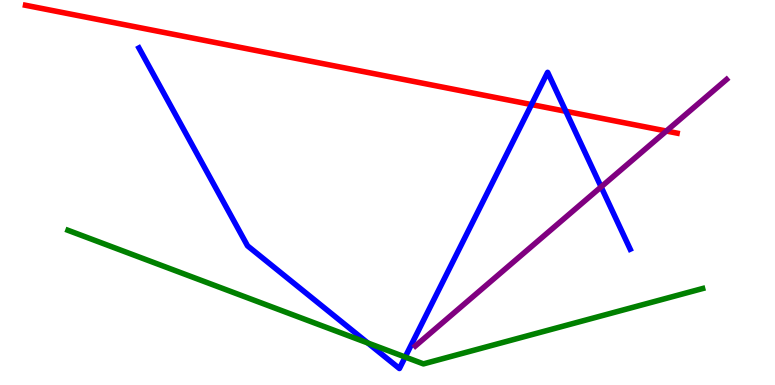[{'lines': ['blue', 'red'], 'intersections': [{'x': 6.86, 'y': 7.28}, {'x': 7.3, 'y': 7.11}]}, {'lines': ['green', 'red'], 'intersections': []}, {'lines': ['purple', 'red'], 'intersections': [{'x': 8.6, 'y': 6.6}]}, {'lines': ['blue', 'green'], 'intersections': [{'x': 4.75, 'y': 1.09}, {'x': 5.23, 'y': 0.727}]}, {'lines': ['blue', 'purple'], 'intersections': [{'x': 7.76, 'y': 5.15}]}, {'lines': ['green', 'purple'], 'intersections': []}]